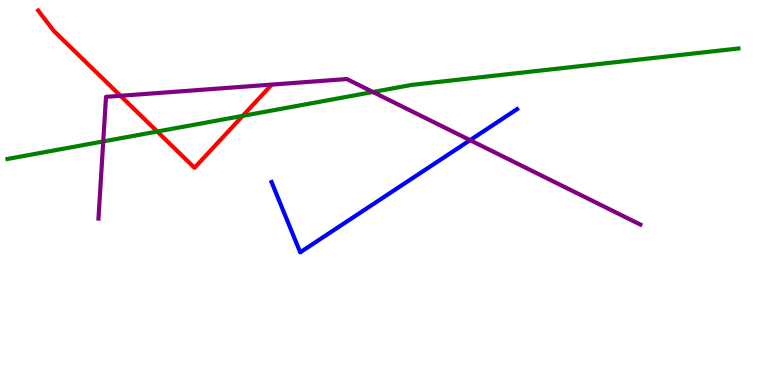[{'lines': ['blue', 'red'], 'intersections': []}, {'lines': ['green', 'red'], 'intersections': [{'x': 2.03, 'y': 6.58}, {'x': 3.13, 'y': 6.99}]}, {'lines': ['purple', 'red'], 'intersections': [{'x': 1.55, 'y': 7.51}]}, {'lines': ['blue', 'green'], 'intersections': []}, {'lines': ['blue', 'purple'], 'intersections': [{'x': 6.07, 'y': 6.36}]}, {'lines': ['green', 'purple'], 'intersections': [{'x': 1.33, 'y': 6.33}, {'x': 4.81, 'y': 7.61}]}]